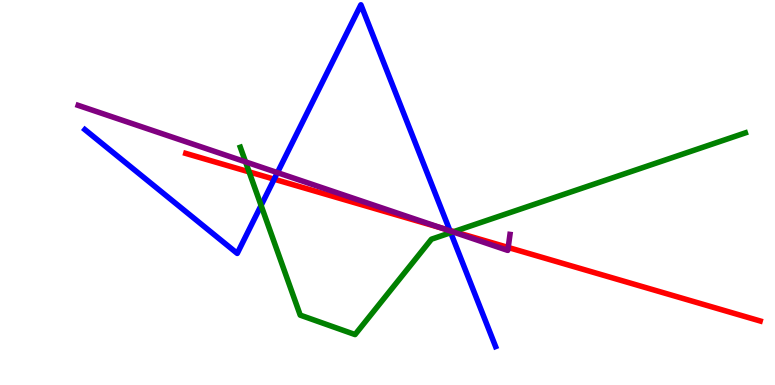[{'lines': ['blue', 'red'], 'intersections': [{'x': 3.54, 'y': 5.35}, {'x': 5.8, 'y': 4.01}]}, {'lines': ['green', 'red'], 'intersections': [{'x': 3.21, 'y': 5.54}, {'x': 5.86, 'y': 3.98}]}, {'lines': ['purple', 'red'], 'intersections': [{'x': 5.69, 'y': 4.08}, {'x': 6.56, 'y': 3.57}]}, {'lines': ['blue', 'green'], 'intersections': [{'x': 3.37, 'y': 4.66}, {'x': 5.82, 'y': 3.96}]}, {'lines': ['blue', 'purple'], 'intersections': [{'x': 3.58, 'y': 5.52}, {'x': 5.81, 'y': 4.0}]}, {'lines': ['green', 'purple'], 'intersections': [{'x': 3.17, 'y': 5.8}, {'x': 5.84, 'y': 3.98}]}]